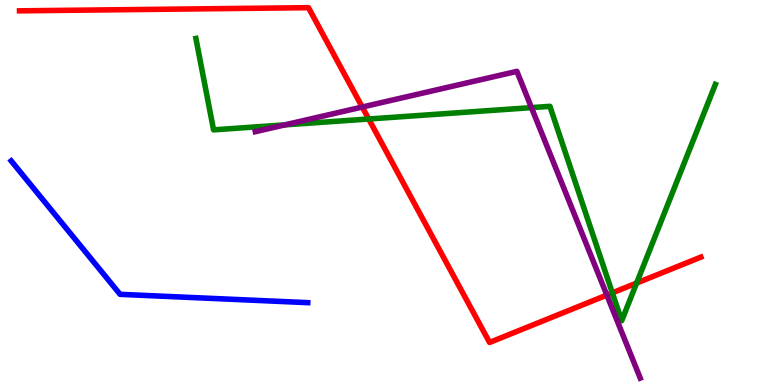[{'lines': ['blue', 'red'], 'intersections': []}, {'lines': ['green', 'red'], 'intersections': [{'x': 4.76, 'y': 6.91}, {'x': 7.9, 'y': 2.39}, {'x': 8.21, 'y': 2.65}]}, {'lines': ['purple', 'red'], 'intersections': [{'x': 4.67, 'y': 7.22}, {'x': 7.83, 'y': 2.34}]}, {'lines': ['blue', 'green'], 'intersections': []}, {'lines': ['blue', 'purple'], 'intersections': []}, {'lines': ['green', 'purple'], 'intersections': [{'x': 3.68, 'y': 6.76}, {'x': 6.86, 'y': 7.2}]}]